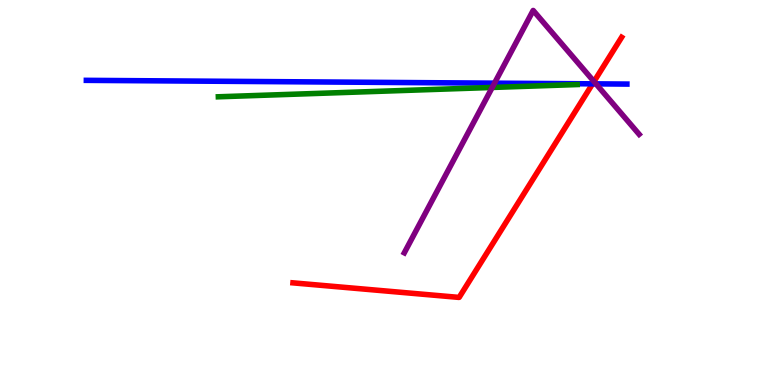[{'lines': ['blue', 'red'], 'intersections': [{'x': 7.65, 'y': 7.82}]}, {'lines': ['green', 'red'], 'intersections': []}, {'lines': ['purple', 'red'], 'intersections': [{'x': 7.66, 'y': 7.88}]}, {'lines': ['blue', 'green'], 'intersections': []}, {'lines': ['blue', 'purple'], 'intersections': [{'x': 6.38, 'y': 7.84}, {'x': 7.69, 'y': 7.82}]}, {'lines': ['green', 'purple'], 'intersections': [{'x': 6.35, 'y': 7.73}]}]